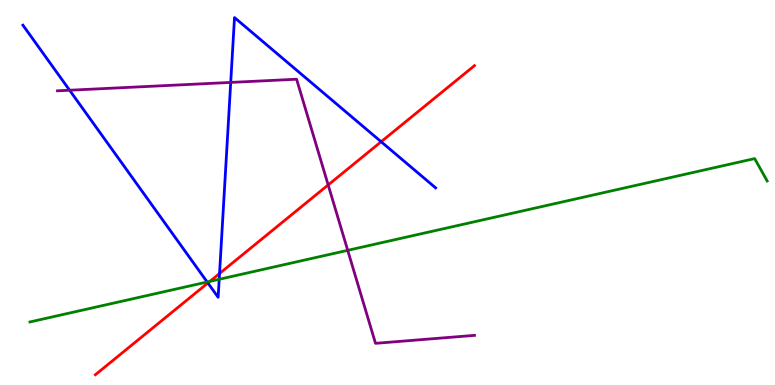[{'lines': ['blue', 'red'], 'intersections': [{'x': 2.68, 'y': 2.65}, {'x': 2.83, 'y': 2.9}, {'x': 4.92, 'y': 6.32}]}, {'lines': ['green', 'red'], 'intersections': [{'x': 2.71, 'y': 2.69}]}, {'lines': ['purple', 'red'], 'intersections': [{'x': 4.23, 'y': 5.2}]}, {'lines': ['blue', 'green'], 'intersections': [{'x': 2.67, 'y': 2.68}, {'x': 2.83, 'y': 2.75}]}, {'lines': ['blue', 'purple'], 'intersections': [{'x': 0.898, 'y': 7.66}, {'x': 2.98, 'y': 7.86}]}, {'lines': ['green', 'purple'], 'intersections': [{'x': 4.49, 'y': 3.5}]}]